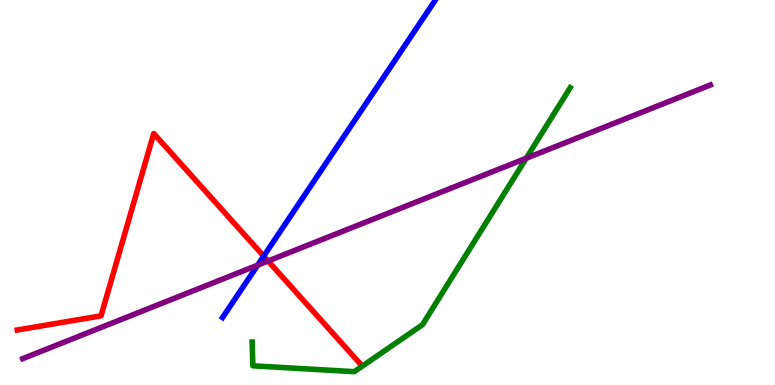[{'lines': ['blue', 'red'], 'intersections': [{'x': 3.4, 'y': 3.35}]}, {'lines': ['green', 'red'], 'intersections': []}, {'lines': ['purple', 'red'], 'intersections': [{'x': 3.46, 'y': 3.22}]}, {'lines': ['blue', 'green'], 'intersections': []}, {'lines': ['blue', 'purple'], 'intersections': [{'x': 3.32, 'y': 3.11}]}, {'lines': ['green', 'purple'], 'intersections': [{'x': 6.79, 'y': 5.89}]}]